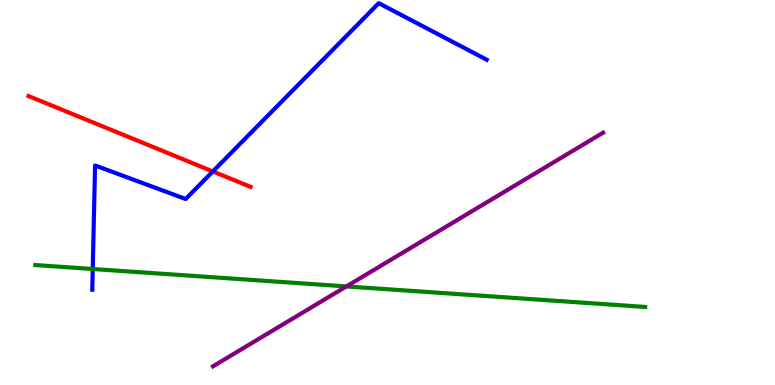[{'lines': ['blue', 'red'], 'intersections': [{'x': 2.75, 'y': 5.55}]}, {'lines': ['green', 'red'], 'intersections': []}, {'lines': ['purple', 'red'], 'intersections': []}, {'lines': ['blue', 'green'], 'intersections': [{'x': 1.2, 'y': 3.01}]}, {'lines': ['blue', 'purple'], 'intersections': []}, {'lines': ['green', 'purple'], 'intersections': [{'x': 4.47, 'y': 2.56}]}]